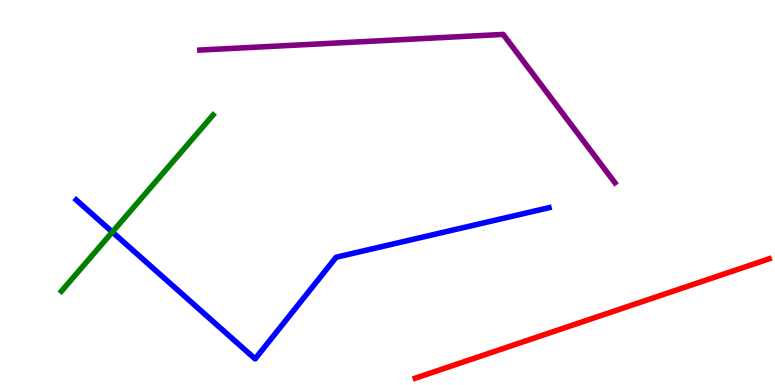[{'lines': ['blue', 'red'], 'intersections': []}, {'lines': ['green', 'red'], 'intersections': []}, {'lines': ['purple', 'red'], 'intersections': []}, {'lines': ['blue', 'green'], 'intersections': [{'x': 1.45, 'y': 3.97}]}, {'lines': ['blue', 'purple'], 'intersections': []}, {'lines': ['green', 'purple'], 'intersections': []}]